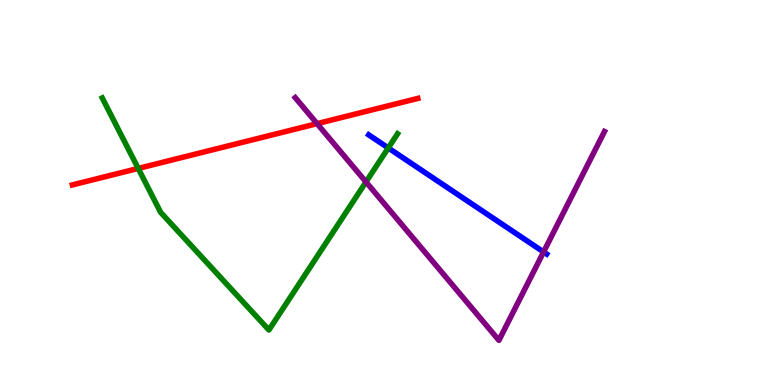[{'lines': ['blue', 'red'], 'intersections': []}, {'lines': ['green', 'red'], 'intersections': [{'x': 1.78, 'y': 5.63}]}, {'lines': ['purple', 'red'], 'intersections': [{'x': 4.09, 'y': 6.79}]}, {'lines': ['blue', 'green'], 'intersections': [{'x': 5.01, 'y': 6.16}]}, {'lines': ['blue', 'purple'], 'intersections': [{'x': 7.01, 'y': 3.46}]}, {'lines': ['green', 'purple'], 'intersections': [{'x': 4.72, 'y': 5.27}]}]